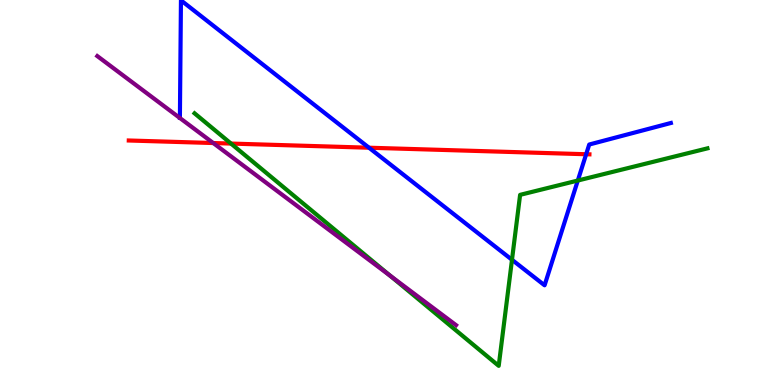[{'lines': ['blue', 'red'], 'intersections': [{'x': 4.76, 'y': 6.16}, {'x': 7.56, 'y': 5.99}]}, {'lines': ['green', 'red'], 'intersections': [{'x': 2.98, 'y': 6.27}]}, {'lines': ['purple', 'red'], 'intersections': [{'x': 2.75, 'y': 6.28}]}, {'lines': ['blue', 'green'], 'intersections': [{'x': 6.61, 'y': 3.25}, {'x': 7.46, 'y': 5.31}]}, {'lines': ['blue', 'purple'], 'intersections': []}, {'lines': ['green', 'purple'], 'intersections': [{'x': 5.04, 'y': 2.84}]}]